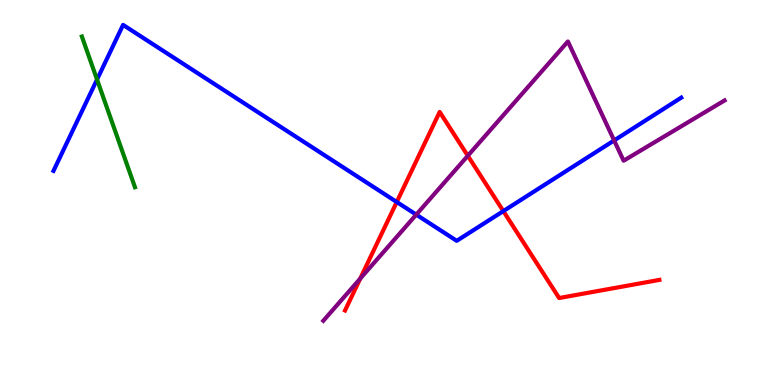[{'lines': ['blue', 'red'], 'intersections': [{'x': 5.12, 'y': 4.75}, {'x': 6.49, 'y': 4.52}]}, {'lines': ['green', 'red'], 'intersections': []}, {'lines': ['purple', 'red'], 'intersections': [{'x': 4.65, 'y': 2.76}, {'x': 6.04, 'y': 5.95}]}, {'lines': ['blue', 'green'], 'intersections': [{'x': 1.25, 'y': 7.93}]}, {'lines': ['blue', 'purple'], 'intersections': [{'x': 5.37, 'y': 4.43}, {'x': 7.92, 'y': 6.35}]}, {'lines': ['green', 'purple'], 'intersections': []}]